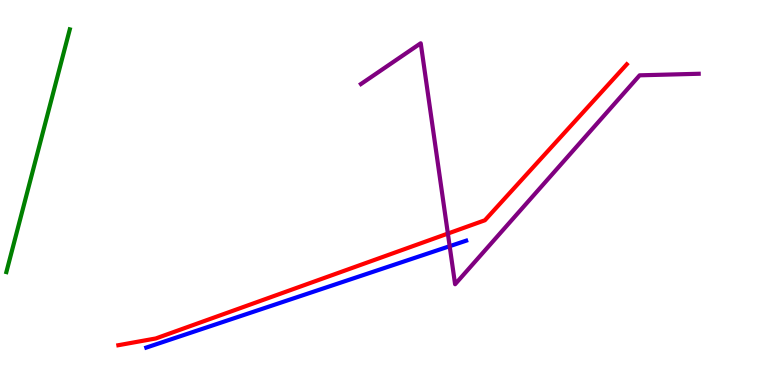[{'lines': ['blue', 'red'], 'intersections': []}, {'lines': ['green', 'red'], 'intersections': []}, {'lines': ['purple', 'red'], 'intersections': [{'x': 5.78, 'y': 3.93}]}, {'lines': ['blue', 'green'], 'intersections': []}, {'lines': ['blue', 'purple'], 'intersections': [{'x': 5.8, 'y': 3.61}]}, {'lines': ['green', 'purple'], 'intersections': []}]